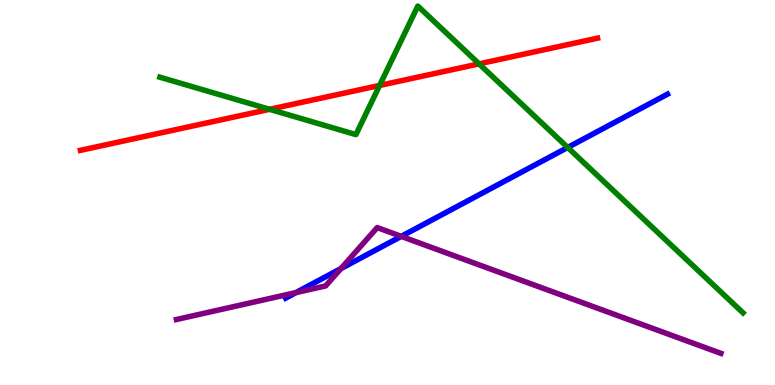[{'lines': ['blue', 'red'], 'intersections': []}, {'lines': ['green', 'red'], 'intersections': [{'x': 3.48, 'y': 7.16}, {'x': 4.9, 'y': 7.78}, {'x': 6.18, 'y': 8.34}]}, {'lines': ['purple', 'red'], 'intersections': []}, {'lines': ['blue', 'green'], 'intersections': [{'x': 7.33, 'y': 6.17}]}, {'lines': ['blue', 'purple'], 'intersections': [{'x': 3.82, 'y': 2.4}, {'x': 4.4, 'y': 3.02}, {'x': 5.18, 'y': 3.86}]}, {'lines': ['green', 'purple'], 'intersections': []}]